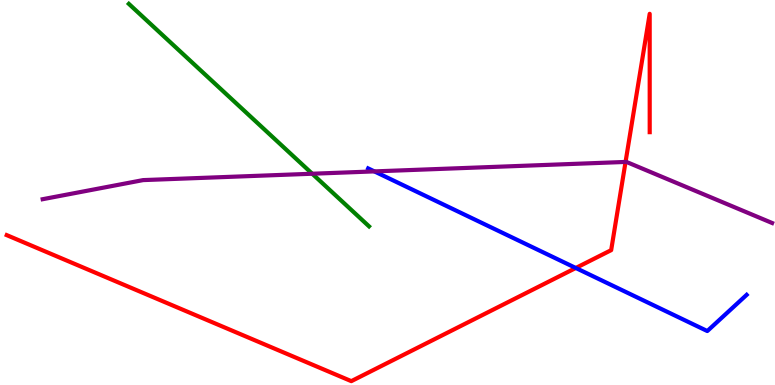[{'lines': ['blue', 'red'], 'intersections': [{'x': 7.43, 'y': 3.04}]}, {'lines': ['green', 'red'], 'intersections': []}, {'lines': ['purple', 'red'], 'intersections': [{'x': 8.07, 'y': 5.79}]}, {'lines': ['blue', 'green'], 'intersections': []}, {'lines': ['blue', 'purple'], 'intersections': [{'x': 4.83, 'y': 5.55}]}, {'lines': ['green', 'purple'], 'intersections': [{'x': 4.03, 'y': 5.49}]}]